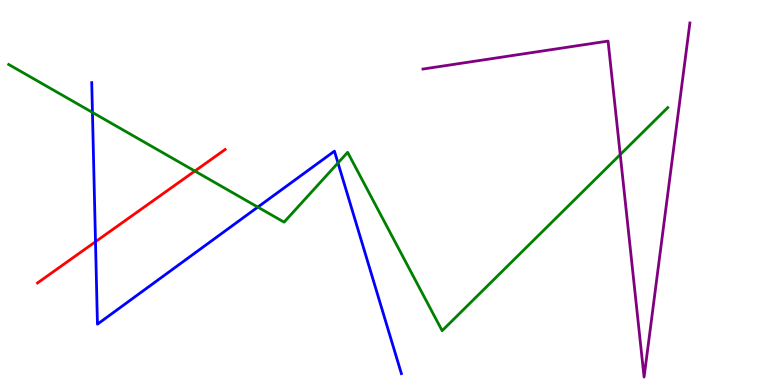[{'lines': ['blue', 'red'], 'intersections': [{'x': 1.23, 'y': 3.72}]}, {'lines': ['green', 'red'], 'intersections': [{'x': 2.51, 'y': 5.56}]}, {'lines': ['purple', 'red'], 'intersections': []}, {'lines': ['blue', 'green'], 'intersections': [{'x': 1.19, 'y': 7.08}, {'x': 3.33, 'y': 4.62}, {'x': 4.36, 'y': 5.77}]}, {'lines': ['blue', 'purple'], 'intersections': []}, {'lines': ['green', 'purple'], 'intersections': [{'x': 8.0, 'y': 5.98}]}]